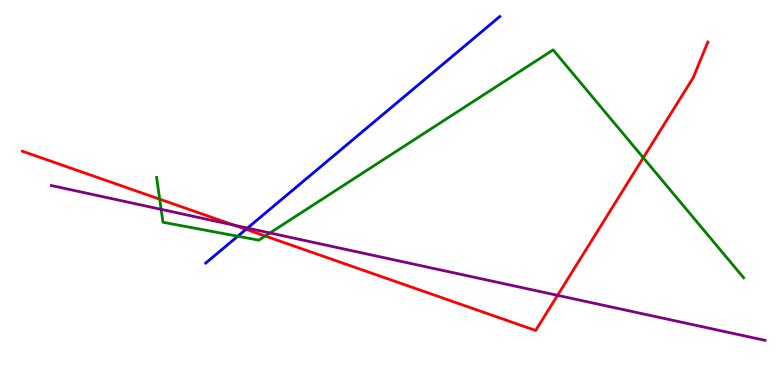[{'lines': ['blue', 'red'], 'intersections': [{'x': 3.17, 'y': 4.04}]}, {'lines': ['green', 'red'], 'intersections': [{'x': 2.06, 'y': 4.83}, {'x': 3.42, 'y': 3.87}, {'x': 8.3, 'y': 5.9}]}, {'lines': ['purple', 'red'], 'intersections': [{'x': 3.02, 'y': 4.15}, {'x': 7.19, 'y': 2.33}]}, {'lines': ['blue', 'green'], 'intersections': [{'x': 3.07, 'y': 3.86}]}, {'lines': ['blue', 'purple'], 'intersections': [{'x': 3.19, 'y': 4.08}]}, {'lines': ['green', 'purple'], 'intersections': [{'x': 2.08, 'y': 4.56}, {'x': 3.48, 'y': 3.95}]}]